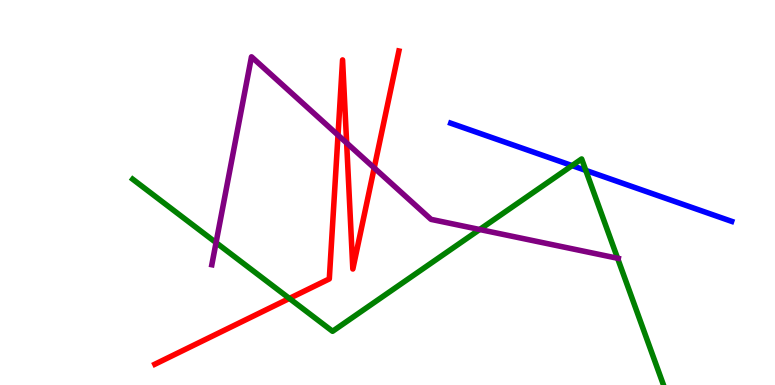[{'lines': ['blue', 'red'], 'intersections': []}, {'lines': ['green', 'red'], 'intersections': [{'x': 3.73, 'y': 2.25}]}, {'lines': ['purple', 'red'], 'intersections': [{'x': 4.36, 'y': 6.49}, {'x': 4.47, 'y': 6.29}, {'x': 4.83, 'y': 5.64}]}, {'lines': ['blue', 'green'], 'intersections': [{'x': 7.38, 'y': 5.7}, {'x': 7.56, 'y': 5.57}]}, {'lines': ['blue', 'purple'], 'intersections': []}, {'lines': ['green', 'purple'], 'intersections': [{'x': 2.79, 'y': 3.7}, {'x': 6.19, 'y': 4.04}, {'x': 7.97, 'y': 3.29}]}]